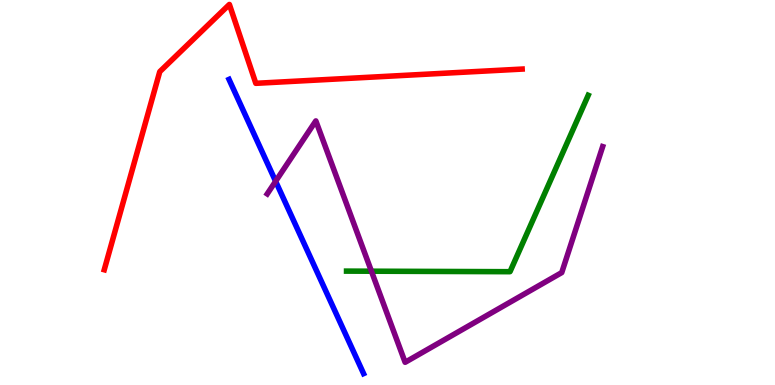[{'lines': ['blue', 'red'], 'intersections': []}, {'lines': ['green', 'red'], 'intersections': []}, {'lines': ['purple', 'red'], 'intersections': []}, {'lines': ['blue', 'green'], 'intersections': []}, {'lines': ['blue', 'purple'], 'intersections': [{'x': 3.56, 'y': 5.29}]}, {'lines': ['green', 'purple'], 'intersections': [{'x': 4.79, 'y': 2.96}]}]